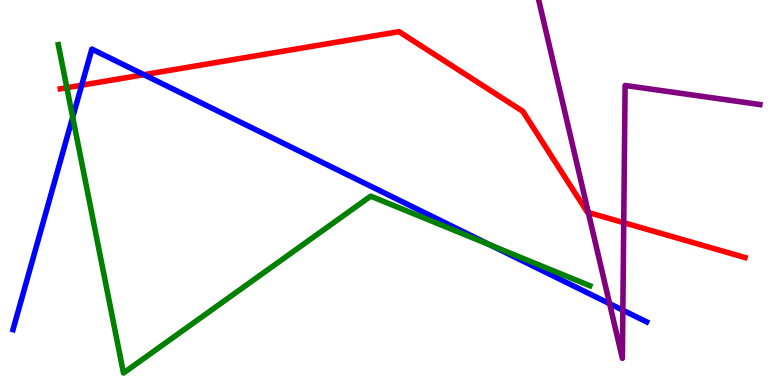[{'lines': ['blue', 'red'], 'intersections': [{'x': 1.05, 'y': 7.79}, {'x': 1.86, 'y': 8.06}]}, {'lines': ['green', 'red'], 'intersections': [{'x': 0.863, 'y': 7.72}]}, {'lines': ['purple', 'red'], 'intersections': [{'x': 7.59, 'y': 4.48}, {'x': 8.05, 'y': 4.22}]}, {'lines': ['blue', 'green'], 'intersections': [{'x': 0.938, 'y': 6.96}, {'x': 6.33, 'y': 3.63}]}, {'lines': ['blue', 'purple'], 'intersections': [{'x': 7.87, 'y': 2.11}, {'x': 8.04, 'y': 1.94}]}, {'lines': ['green', 'purple'], 'intersections': []}]